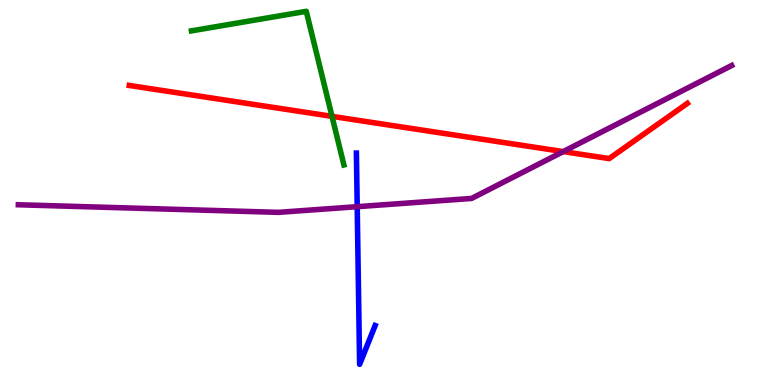[{'lines': ['blue', 'red'], 'intersections': []}, {'lines': ['green', 'red'], 'intersections': [{'x': 4.28, 'y': 6.98}]}, {'lines': ['purple', 'red'], 'intersections': [{'x': 7.27, 'y': 6.06}]}, {'lines': ['blue', 'green'], 'intersections': []}, {'lines': ['blue', 'purple'], 'intersections': [{'x': 4.61, 'y': 4.63}]}, {'lines': ['green', 'purple'], 'intersections': []}]